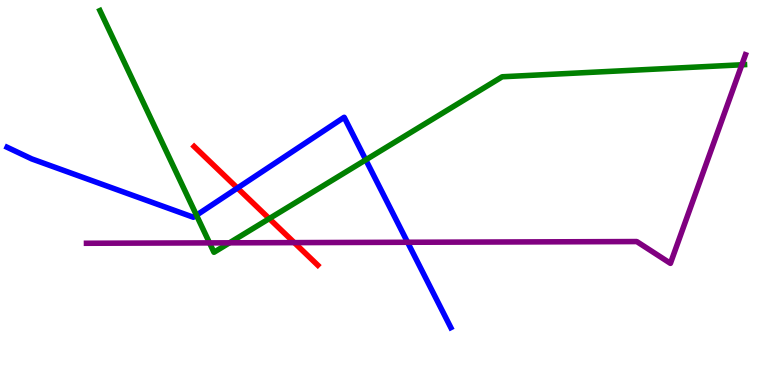[{'lines': ['blue', 'red'], 'intersections': [{'x': 3.06, 'y': 5.12}]}, {'lines': ['green', 'red'], 'intersections': [{'x': 3.47, 'y': 4.32}]}, {'lines': ['purple', 'red'], 'intersections': [{'x': 3.8, 'y': 3.7}]}, {'lines': ['blue', 'green'], 'intersections': [{'x': 2.54, 'y': 4.41}, {'x': 4.72, 'y': 5.85}]}, {'lines': ['blue', 'purple'], 'intersections': [{'x': 5.26, 'y': 3.71}]}, {'lines': ['green', 'purple'], 'intersections': [{'x': 2.7, 'y': 3.69}, {'x': 2.96, 'y': 3.69}, {'x': 9.57, 'y': 8.32}]}]